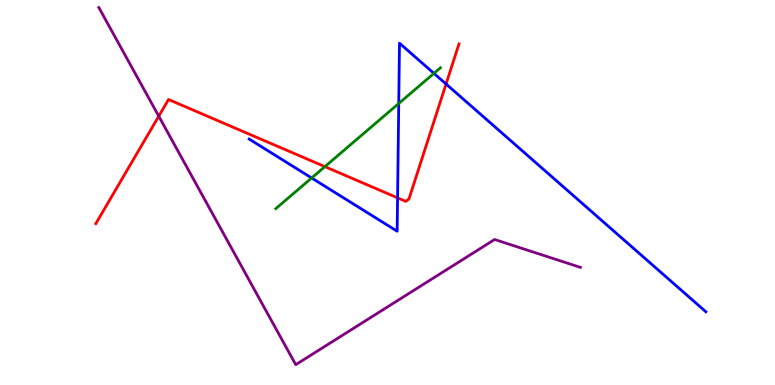[{'lines': ['blue', 'red'], 'intersections': [{'x': 5.13, 'y': 4.86}, {'x': 5.76, 'y': 7.82}]}, {'lines': ['green', 'red'], 'intersections': [{'x': 4.19, 'y': 5.67}]}, {'lines': ['purple', 'red'], 'intersections': [{'x': 2.05, 'y': 6.98}]}, {'lines': ['blue', 'green'], 'intersections': [{'x': 4.02, 'y': 5.38}, {'x': 5.15, 'y': 7.31}, {'x': 5.6, 'y': 8.09}]}, {'lines': ['blue', 'purple'], 'intersections': []}, {'lines': ['green', 'purple'], 'intersections': []}]